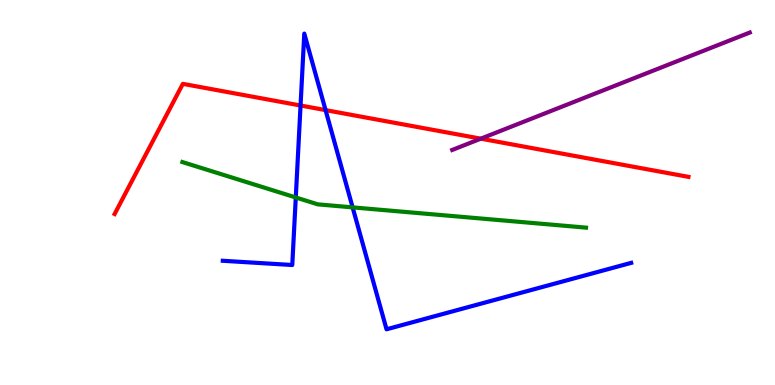[{'lines': ['blue', 'red'], 'intersections': [{'x': 3.88, 'y': 7.26}, {'x': 4.2, 'y': 7.14}]}, {'lines': ['green', 'red'], 'intersections': []}, {'lines': ['purple', 'red'], 'intersections': [{'x': 6.2, 'y': 6.4}]}, {'lines': ['blue', 'green'], 'intersections': [{'x': 3.82, 'y': 4.87}, {'x': 4.55, 'y': 4.61}]}, {'lines': ['blue', 'purple'], 'intersections': []}, {'lines': ['green', 'purple'], 'intersections': []}]